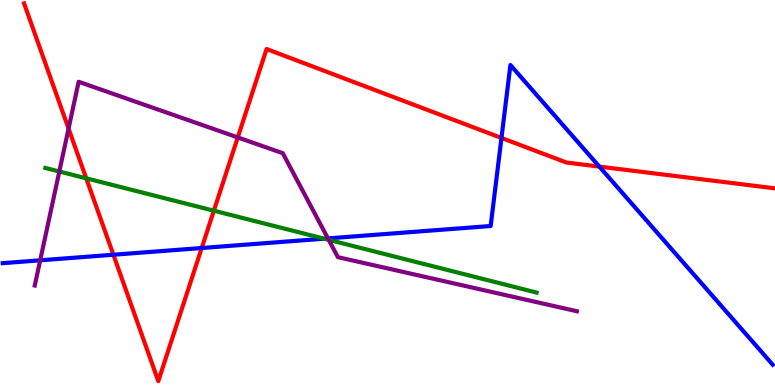[{'lines': ['blue', 'red'], 'intersections': [{'x': 1.46, 'y': 3.38}, {'x': 2.6, 'y': 3.56}, {'x': 6.47, 'y': 6.42}, {'x': 7.73, 'y': 5.67}]}, {'lines': ['green', 'red'], 'intersections': [{'x': 1.11, 'y': 5.37}, {'x': 2.76, 'y': 4.53}]}, {'lines': ['purple', 'red'], 'intersections': [{'x': 0.885, 'y': 6.66}, {'x': 3.07, 'y': 6.43}]}, {'lines': ['blue', 'green'], 'intersections': [{'x': 4.18, 'y': 3.8}]}, {'lines': ['blue', 'purple'], 'intersections': [{'x': 0.519, 'y': 3.24}, {'x': 4.23, 'y': 3.81}]}, {'lines': ['green', 'purple'], 'intersections': [{'x': 0.765, 'y': 5.55}, {'x': 4.24, 'y': 3.77}]}]